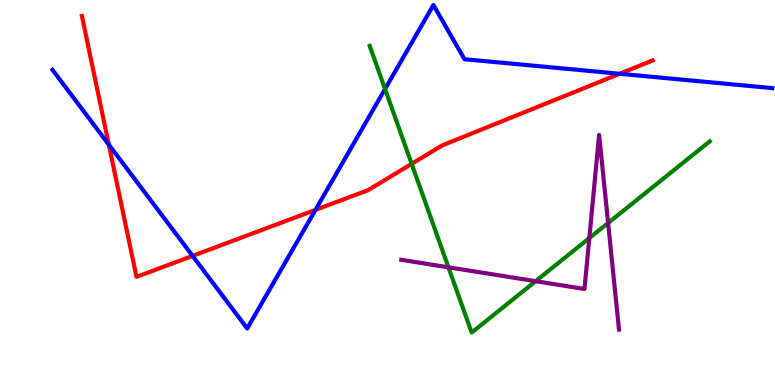[{'lines': ['blue', 'red'], 'intersections': [{'x': 1.4, 'y': 6.24}, {'x': 2.48, 'y': 3.35}, {'x': 4.07, 'y': 4.55}, {'x': 8.0, 'y': 8.08}]}, {'lines': ['green', 'red'], 'intersections': [{'x': 5.31, 'y': 5.74}]}, {'lines': ['purple', 'red'], 'intersections': []}, {'lines': ['blue', 'green'], 'intersections': [{'x': 4.97, 'y': 7.69}]}, {'lines': ['blue', 'purple'], 'intersections': []}, {'lines': ['green', 'purple'], 'intersections': [{'x': 5.79, 'y': 3.06}, {'x': 6.91, 'y': 2.7}, {'x': 7.6, 'y': 3.82}, {'x': 7.85, 'y': 4.21}]}]